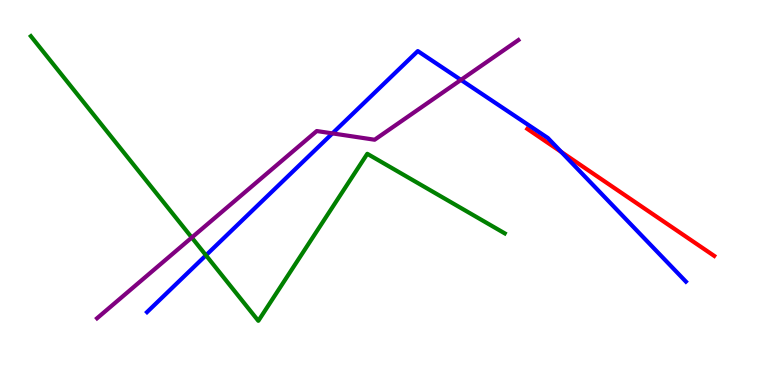[{'lines': ['blue', 'red'], 'intersections': [{'x': 7.24, 'y': 6.05}]}, {'lines': ['green', 'red'], 'intersections': []}, {'lines': ['purple', 'red'], 'intersections': []}, {'lines': ['blue', 'green'], 'intersections': [{'x': 2.66, 'y': 3.37}]}, {'lines': ['blue', 'purple'], 'intersections': [{'x': 4.29, 'y': 6.54}, {'x': 5.95, 'y': 7.92}]}, {'lines': ['green', 'purple'], 'intersections': [{'x': 2.47, 'y': 3.83}]}]